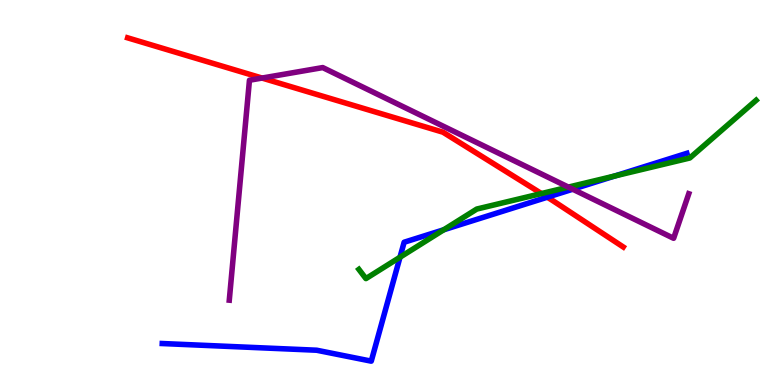[{'lines': ['blue', 'red'], 'intersections': [{'x': 7.06, 'y': 4.88}]}, {'lines': ['green', 'red'], 'intersections': [{'x': 6.99, 'y': 4.97}]}, {'lines': ['purple', 'red'], 'intersections': [{'x': 3.38, 'y': 7.97}]}, {'lines': ['blue', 'green'], 'intersections': [{'x': 5.16, 'y': 3.32}, {'x': 5.73, 'y': 4.03}, {'x': 7.93, 'y': 5.43}]}, {'lines': ['blue', 'purple'], 'intersections': [{'x': 7.39, 'y': 5.09}]}, {'lines': ['green', 'purple'], 'intersections': [{'x': 7.33, 'y': 5.14}]}]